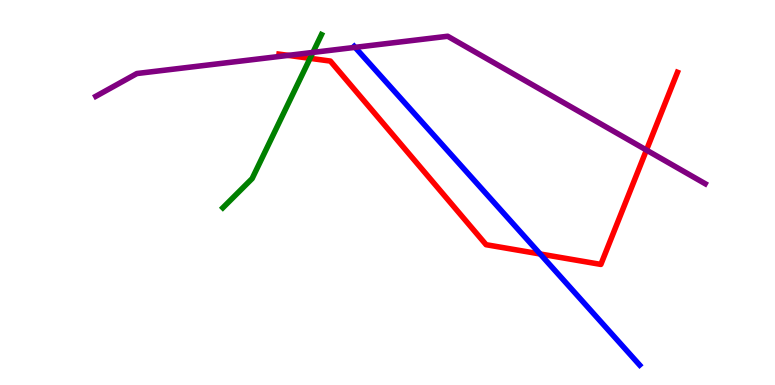[{'lines': ['blue', 'red'], 'intersections': [{'x': 6.97, 'y': 3.4}]}, {'lines': ['green', 'red'], 'intersections': [{'x': 4.0, 'y': 8.48}]}, {'lines': ['purple', 'red'], 'intersections': [{'x': 3.72, 'y': 8.56}, {'x': 8.34, 'y': 6.1}]}, {'lines': ['blue', 'green'], 'intersections': []}, {'lines': ['blue', 'purple'], 'intersections': [{'x': 4.58, 'y': 8.77}]}, {'lines': ['green', 'purple'], 'intersections': [{'x': 4.04, 'y': 8.64}]}]